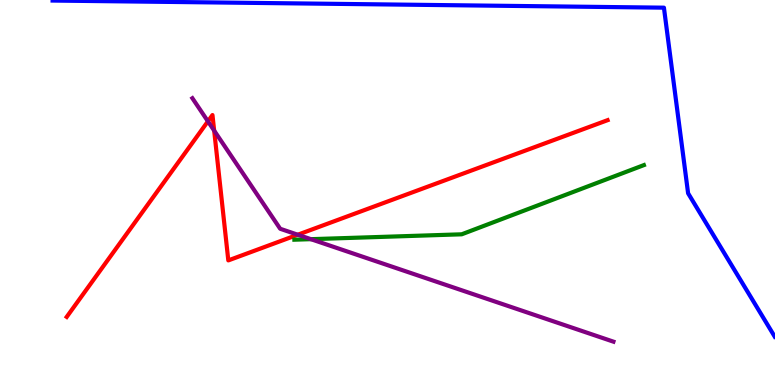[{'lines': ['blue', 'red'], 'intersections': []}, {'lines': ['green', 'red'], 'intersections': []}, {'lines': ['purple', 'red'], 'intersections': [{'x': 2.68, 'y': 6.85}, {'x': 2.76, 'y': 6.61}, {'x': 3.84, 'y': 3.9}]}, {'lines': ['blue', 'green'], 'intersections': []}, {'lines': ['blue', 'purple'], 'intersections': []}, {'lines': ['green', 'purple'], 'intersections': [{'x': 4.01, 'y': 3.79}]}]